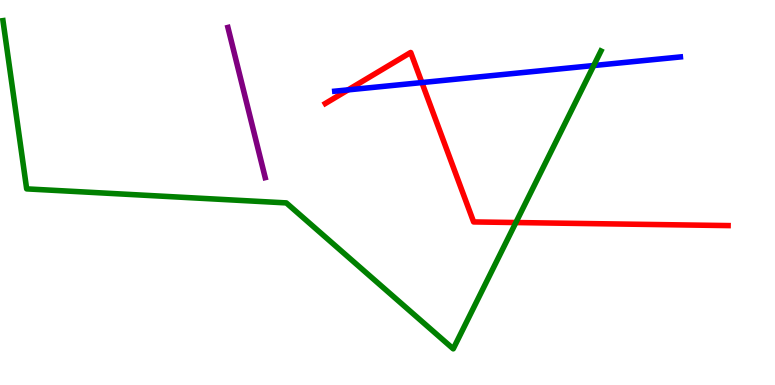[{'lines': ['blue', 'red'], 'intersections': [{'x': 4.49, 'y': 7.67}, {'x': 5.44, 'y': 7.86}]}, {'lines': ['green', 'red'], 'intersections': [{'x': 6.66, 'y': 4.22}]}, {'lines': ['purple', 'red'], 'intersections': []}, {'lines': ['blue', 'green'], 'intersections': [{'x': 7.66, 'y': 8.3}]}, {'lines': ['blue', 'purple'], 'intersections': []}, {'lines': ['green', 'purple'], 'intersections': []}]